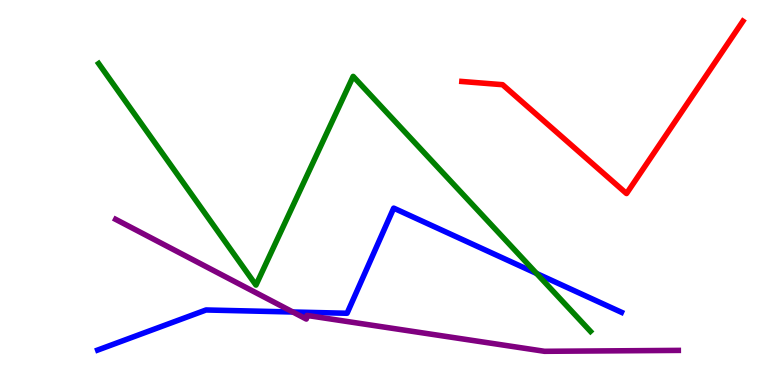[{'lines': ['blue', 'red'], 'intersections': []}, {'lines': ['green', 'red'], 'intersections': []}, {'lines': ['purple', 'red'], 'intersections': []}, {'lines': ['blue', 'green'], 'intersections': [{'x': 6.92, 'y': 2.9}]}, {'lines': ['blue', 'purple'], 'intersections': [{'x': 3.78, 'y': 1.9}]}, {'lines': ['green', 'purple'], 'intersections': []}]